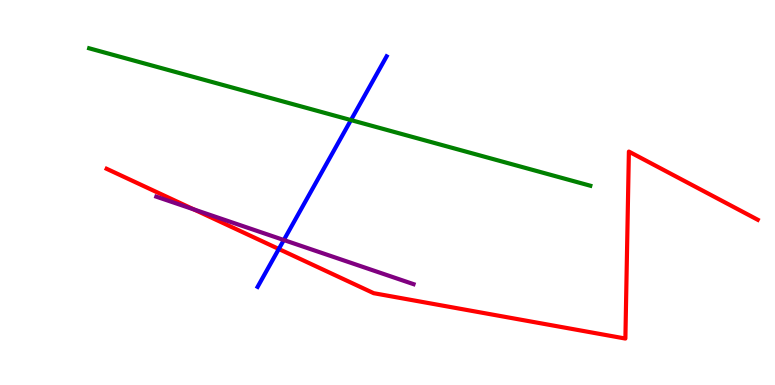[{'lines': ['blue', 'red'], 'intersections': [{'x': 3.6, 'y': 3.53}]}, {'lines': ['green', 'red'], 'intersections': []}, {'lines': ['purple', 'red'], 'intersections': [{'x': 2.5, 'y': 4.56}]}, {'lines': ['blue', 'green'], 'intersections': [{'x': 4.53, 'y': 6.88}]}, {'lines': ['blue', 'purple'], 'intersections': [{'x': 3.66, 'y': 3.77}]}, {'lines': ['green', 'purple'], 'intersections': []}]